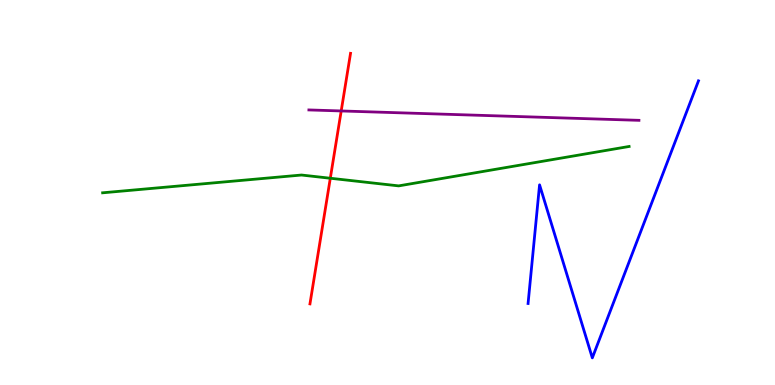[{'lines': ['blue', 'red'], 'intersections': []}, {'lines': ['green', 'red'], 'intersections': [{'x': 4.26, 'y': 5.37}]}, {'lines': ['purple', 'red'], 'intersections': [{'x': 4.4, 'y': 7.12}]}, {'lines': ['blue', 'green'], 'intersections': []}, {'lines': ['blue', 'purple'], 'intersections': []}, {'lines': ['green', 'purple'], 'intersections': []}]